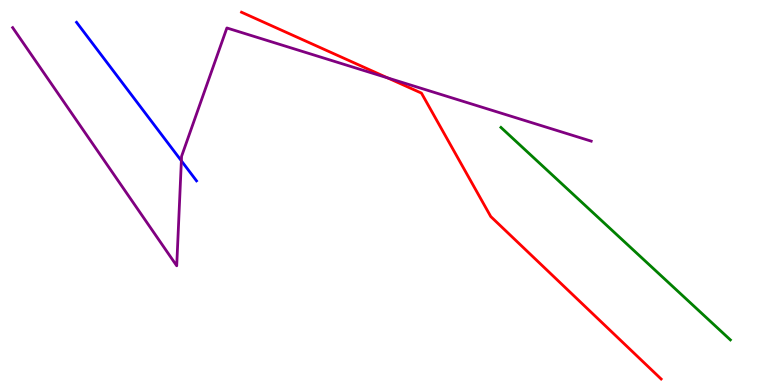[{'lines': ['blue', 'red'], 'intersections': []}, {'lines': ['green', 'red'], 'intersections': []}, {'lines': ['purple', 'red'], 'intersections': [{'x': 5.0, 'y': 7.98}]}, {'lines': ['blue', 'green'], 'intersections': []}, {'lines': ['blue', 'purple'], 'intersections': [{'x': 2.34, 'y': 5.82}]}, {'lines': ['green', 'purple'], 'intersections': []}]